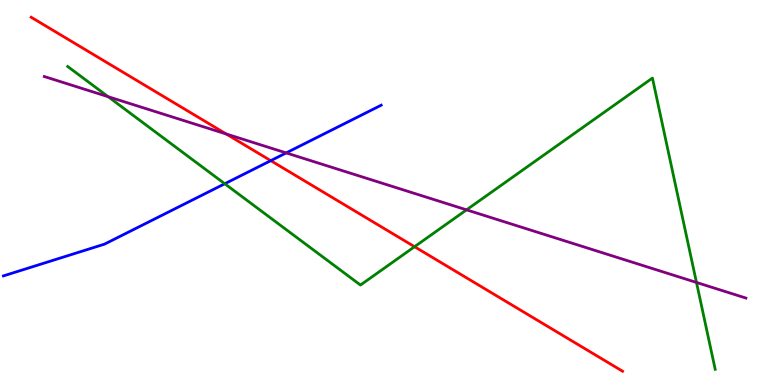[{'lines': ['blue', 'red'], 'intersections': [{'x': 3.49, 'y': 5.83}]}, {'lines': ['green', 'red'], 'intersections': [{'x': 5.35, 'y': 3.59}]}, {'lines': ['purple', 'red'], 'intersections': [{'x': 2.92, 'y': 6.52}]}, {'lines': ['blue', 'green'], 'intersections': [{'x': 2.9, 'y': 5.23}]}, {'lines': ['blue', 'purple'], 'intersections': [{'x': 3.69, 'y': 6.03}]}, {'lines': ['green', 'purple'], 'intersections': [{'x': 1.4, 'y': 7.49}, {'x': 6.02, 'y': 4.55}, {'x': 8.99, 'y': 2.66}]}]